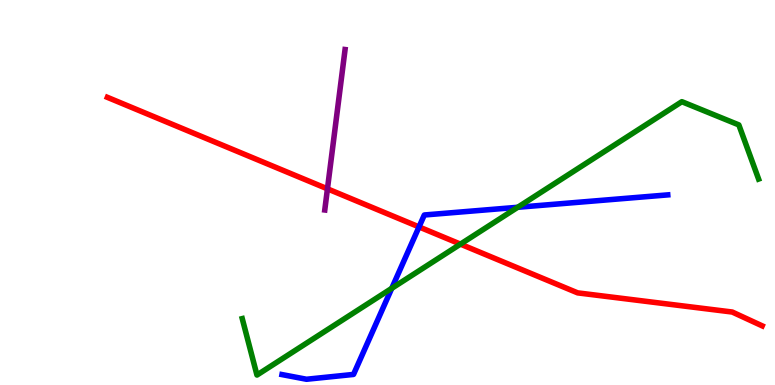[{'lines': ['blue', 'red'], 'intersections': [{'x': 5.41, 'y': 4.11}]}, {'lines': ['green', 'red'], 'intersections': [{'x': 5.94, 'y': 3.66}]}, {'lines': ['purple', 'red'], 'intersections': [{'x': 4.23, 'y': 5.1}]}, {'lines': ['blue', 'green'], 'intersections': [{'x': 5.05, 'y': 2.51}, {'x': 6.68, 'y': 4.62}]}, {'lines': ['blue', 'purple'], 'intersections': []}, {'lines': ['green', 'purple'], 'intersections': []}]